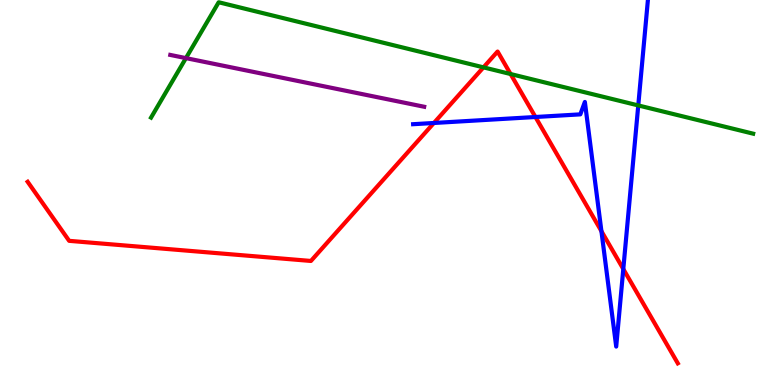[{'lines': ['blue', 'red'], 'intersections': [{'x': 5.6, 'y': 6.81}, {'x': 6.91, 'y': 6.96}, {'x': 7.76, 'y': 4.0}, {'x': 8.04, 'y': 3.01}]}, {'lines': ['green', 'red'], 'intersections': [{'x': 6.24, 'y': 8.25}, {'x': 6.59, 'y': 8.08}]}, {'lines': ['purple', 'red'], 'intersections': []}, {'lines': ['blue', 'green'], 'intersections': [{'x': 8.24, 'y': 7.26}]}, {'lines': ['blue', 'purple'], 'intersections': []}, {'lines': ['green', 'purple'], 'intersections': [{'x': 2.4, 'y': 8.49}]}]